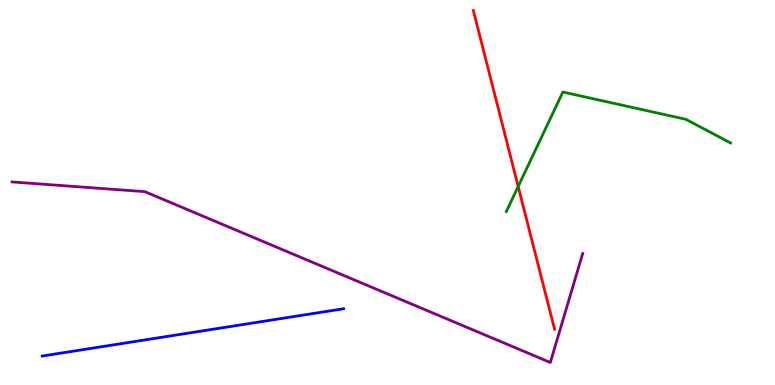[{'lines': ['blue', 'red'], 'intersections': []}, {'lines': ['green', 'red'], 'intersections': [{'x': 6.69, 'y': 5.16}]}, {'lines': ['purple', 'red'], 'intersections': []}, {'lines': ['blue', 'green'], 'intersections': []}, {'lines': ['blue', 'purple'], 'intersections': []}, {'lines': ['green', 'purple'], 'intersections': []}]